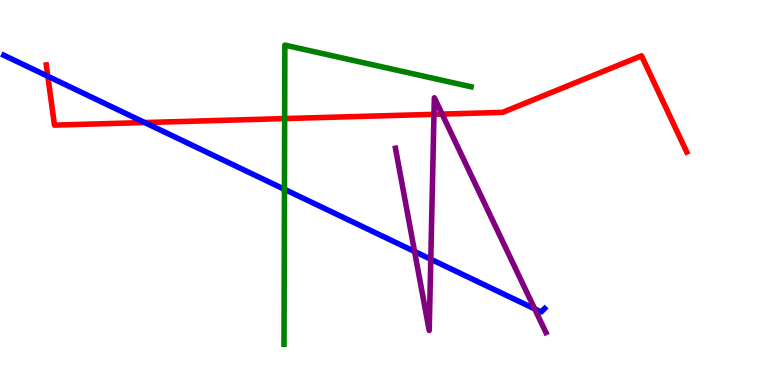[{'lines': ['blue', 'red'], 'intersections': [{'x': 0.617, 'y': 8.02}, {'x': 1.87, 'y': 6.82}]}, {'lines': ['green', 'red'], 'intersections': [{'x': 3.67, 'y': 6.92}]}, {'lines': ['purple', 'red'], 'intersections': [{'x': 5.6, 'y': 7.03}, {'x': 5.7, 'y': 7.04}]}, {'lines': ['blue', 'green'], 'intersections': [{'x': 3.67, 'y': 5.08}]}, {'lines': ['blue', 'purple'], 'intersections': [{'x': 5.35, 'y': 3.47}, {'x': 5.56, 'y': 3.27}, {'x': 6.9, 'y': 1.98}]}, {'lines': ['green', 'purple'], 'intersections': []}]